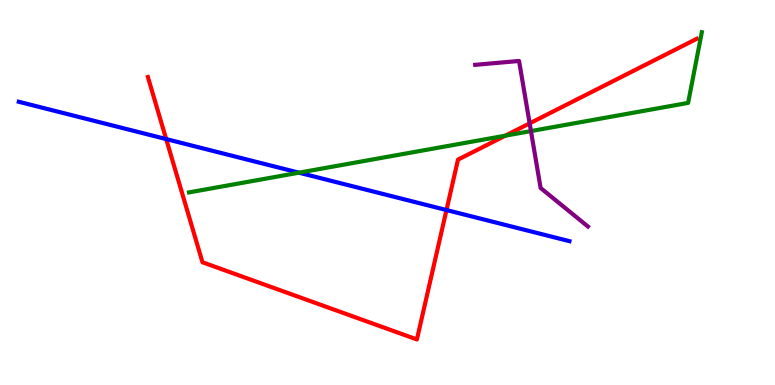[{'lines': ['blue', 'red'], 'intersections': [{'x': 2.14, 'y': 6.39}, {'x': 5.76, 'y': 4.54}]}, {'lines': ['green', 'red'], 'intersections': [{'x': 6.52, 'y': 6.48}]}, {'lines': ['purple', 'red'], 'intersections': [{'x': 6.83, 'y': 6.8}]}, {'lines': ['blue', 'green'], 'intersections': [{'x': 3.86, 'y': 5.51}]}, {'lines': ['blue', 'purple'], 'intersections': []}, {'lines': ['green', 'purple'], 'intersections': [{'x': 6.85, 'y': 6.6}]}]